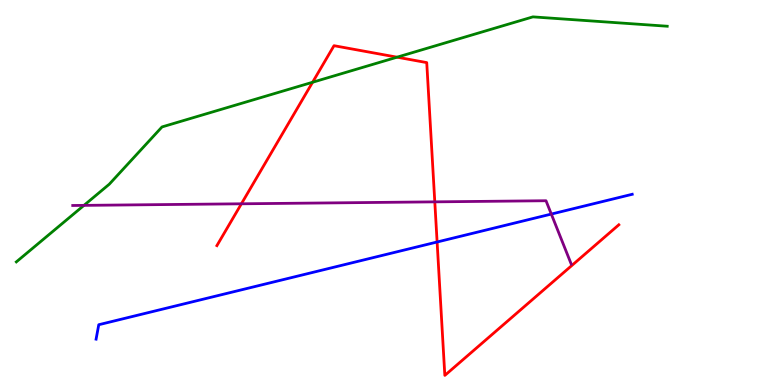[{'lines': ['blue', 'red'], 'intersections': [{'x': 5.64, 'y': 3.71}]}, {'lines': ['green', 'red'], 'intersections': [{'x': 4.03, 'y': 7.86}, {'x': 5.12, 'y': 8.51}]}, {'lines': ['purple', 'red'], 'intersections': [{'x': 3.11, 'y': 4.71}, {'x': 5.61, 'y': 4.76}]}, {'lines': ['blue', 'green'], 'intersections': []}, {'lines': ['blue', 'purple'], 'intersections': [{'x': 7.11, 'y': 4.44}]}, {'lines': ['green', 'purple'], 'intersections': [{'x': 1.08, 'y': 4.67}]}]